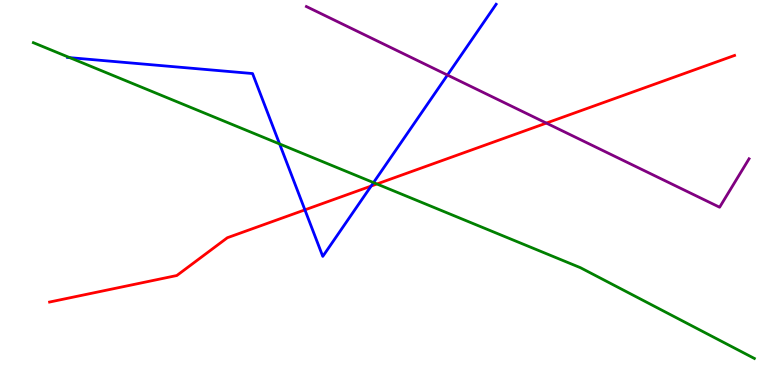[{'lines': ['blue', 'red'], 'intersections': [{'x': 3.93, 'y': 4.55}, {'x': 4.79, 'y': 5.17}]}, {'lines': ['green', 'red'], 'intersections': [{'x': 4.86, 'y': 5.22}]}, {'lines': ['purple', 'red'], 'intersections': [{'x': 7.05, 'y': 6.8}]}, {'lines': ['blue', 'green'], 'intersections': [{'x': 0.9, 'y': 8.5}, {'x': 3.61, 'y': 6.26}, {'x': 4.82, 'y': 5.26}]}, {'lines': ['blue', 'purple'], 'intersections': [{'x': 5.77, 'y': 8.05}]}, {'lines': ['green', 'purple'], 'intersections': []}]